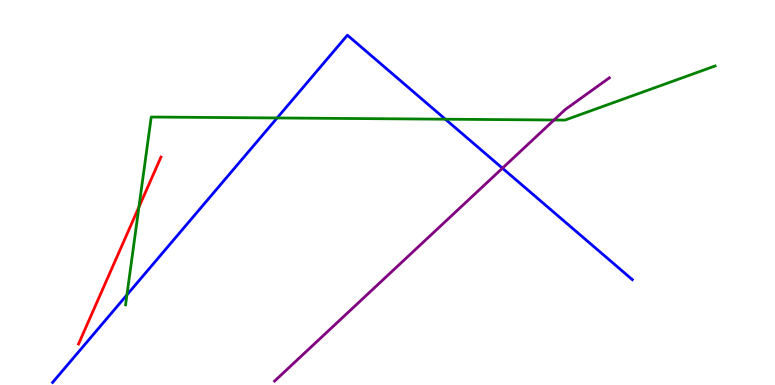[{'lines': ['blue', 'red'], 'intersections': []}, {'lines': ['green', 'red'], 'intersections': [{'x': 1.79, 'y': 4.62}]}, {'lines': ['purple', 'red'], 'intersections': []}, {'lines': ['blue', 'green'], 'intersections': [{'x': 1.64, 'y': 2.34}, {'x': 3.58, 'y': 6.94}, {'x': 5.75, 'y': 6.9}]}, {'lines': ['blue', 'purple'], 'intersections': [{'x': 6.48, 'y': 5.63}]}, {'lines': ['green', 'purple'], 'intersections': [{'x': 7.15, 'y': 6.88}]}]